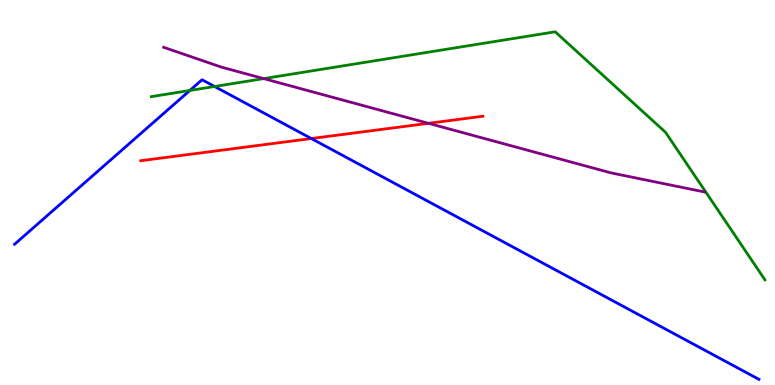[{'lines': ['blue', 'red'], 'intersections': [{'x': 4.02, 'y': 6.4}]}, {'lines': ['green', 'red'], 'intersections': []}, {'lines': ['purple', 'red'], 'intersections': [{'x': 5.53, 'y': 6.8}]}, {'lines': ['blue', 'green'], 'intersections': [{'x': 2.45, 'y': 7.65}, {'x': 2.77, 'y': 7.75}]}, {'lines': ['blue', 'purple'], 'intersections': []}, {'lines': ['green', 'purple'], 'intersections': [{'x': 3.4, 'y': 7.96}]}]